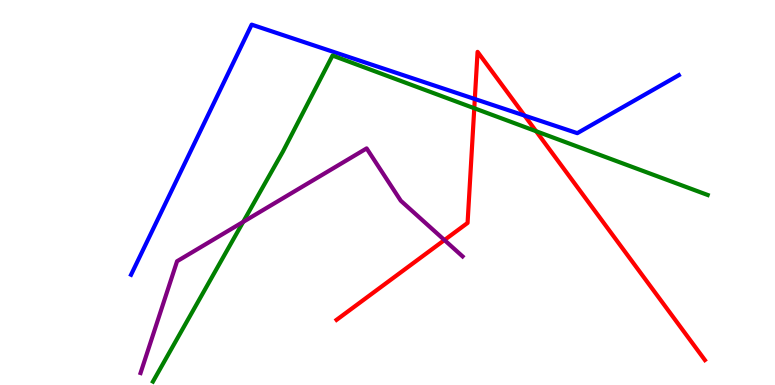[{'lines': ['blue', 'red'], 'intersections': [{'x': 6.13, 'y': 7.43}, {'x': 6.77, 'y': 7.0}]}, {'lines': ['green', 'red'], 'intersections': [{'x': 6.12, 'y': 7.19}, {'x': 6.92, 'y': 6.59}]}, {'lines': ['purple', 'red'], 'intersections': [{'x': 5.73, 'y': 3.76}]}, {'lines': ['blue', 'green'], 'intersections': []}, {'lines': ['blue', 'purple'], 'intersections': []}, {'lines': ['green', 'purple'], 'intersections': [{'x': 3.14, 'y': 4.24}]}]